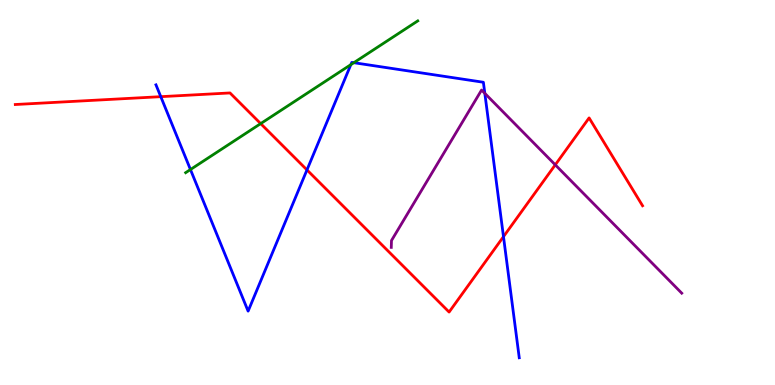[{'lines': ['blue', 'red'], 'intersections': [{'x': 2.07, 'y': 7.49}, {'x': 3.96, 'y': 5.59}, {'x': 6.5, 'y': 3.85}]}, {'lines': ['green', 'red'], 'intersections': [{'x': 3.36, 'y': 6.79}]}, {'lines': ['purple', 'red'], 'intersections': [{'x': 7.16, 'y': 5.72}]}, {'lines': ['blue', 'green'], 'intersections': [{'x': 2.46, 'y': 5.6}, {'x': 4.53, 'y': 8.32}, {'x': 4.57, 'y': 8.37}]}, {'lines': ['blue', 'purple'], 'intersections': [{'x': 6.26, 'y': 7.58}]}, {'lines': ['green', 'purple'], 'intersections': []}]